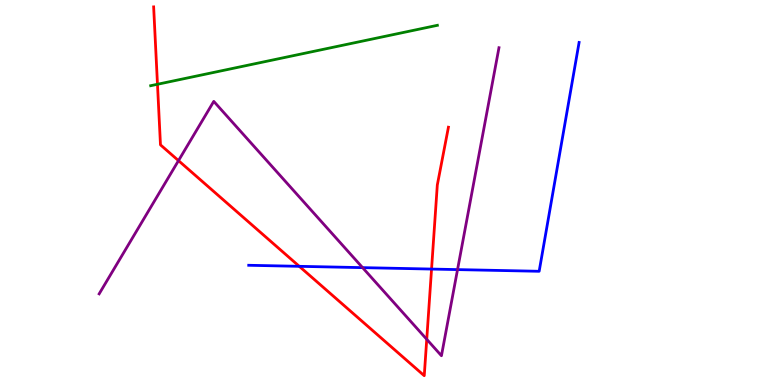[{'lines': ['blue', 'red'], 'intersections': [{'x': 3.86, 'y': 3.08}, {'x': 5.57, 'y': 3.01}]}, {'lines': ['green', 'red'], 'intersections': [{'x': 2.03, 'y': 7.81}]}, {'lines': ['purple', 'red'], 'intersections': [{'x': 2.3, 'y': 5.83}, {'x': 5.51, 'y': 1.19}]}, {'lines': ['blue', 'green'], 'intersections': []}, {'lines': ['blue', 'purple'], 'intersections': [{'x': 4.68, 'y': 3.05}, {'x': 5.9, 'y': 3.0}]}, {'lines': ['green', 'purple'], 'intersections': []}]